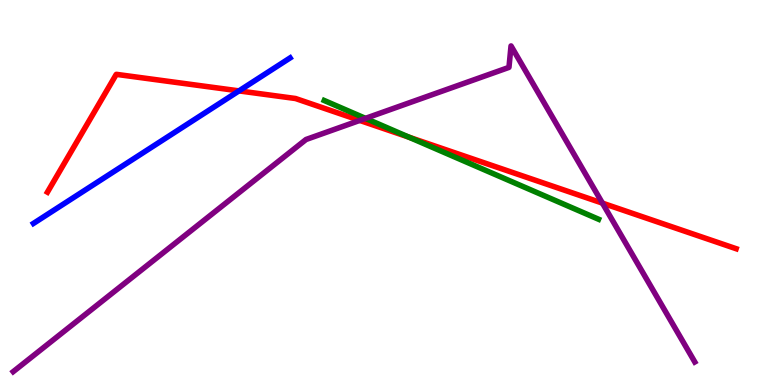[{'lines': ['blue', 'red'], 'intersections': [{'x': 3.08, 'y': 7.64}]}, {'lines': ['green', 'red'], 'intersections': [{'x': 5.28, 'y': 6.44}]}, {'lines': ['purple', 'red'], 'intersections': [{'x': 4.64, 'y': 6.87}, {'x': 7.77, 'y': 4.72}]}, {'lines': ['blue', 'green'], 'intersections': []}, {'lines': ['blue', 'purple'], 'intersections': []}, {'lines': ['green', 'purple'], 'intersections': [{'x': 4.72, 'y': 6.93}]}]